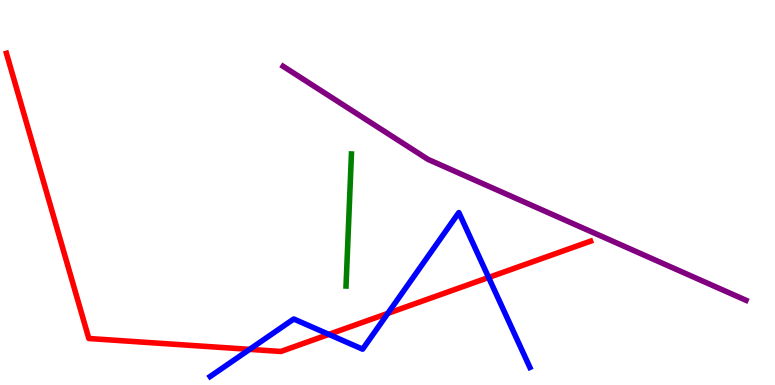[{'lines': ['blue', 'red'], 'intersections': [{'x': 3.22, 'y': 0.926}, {'x': 4.24, 'y': 1.31}, {'x': 5.0, 'y': 1.86}, {'x': 6.3, 'y': 2.79}]}, {'lines': ['green', 'red'], 'intersections': []}, {'lines': ['purple', 'red'], 'intersections': []}, {'lines': ['blue', 'green'], 'intersections': []}, {'lines': ['blue', 'purple'], 'intersections': []}, {'lines': ['green', 'purple'], 'intersections': []}]